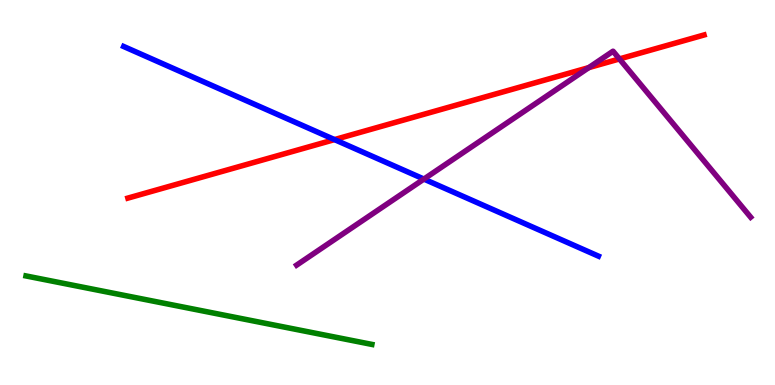[{'lines': ['blue', 'red'], 'intersections': [{'x': 4.32, 'y': 6.37}]}, {'lines': ['green', 'red'], 'intersections': []}, {'lines': ['purple', 'red'], 'intersections': [{'x': 7.6, 'y': 8.24}, {'x': 7.99, 'y': 8.47}]}, {'lines': ['blue', 'green'], 'intersections': []}, {'lines': ['blue', 'purple'], 'intersections': [{'x': 5.47, 'y': 5.35}]}, {'lines': ['green', 'purple'], 'intersections': []}]